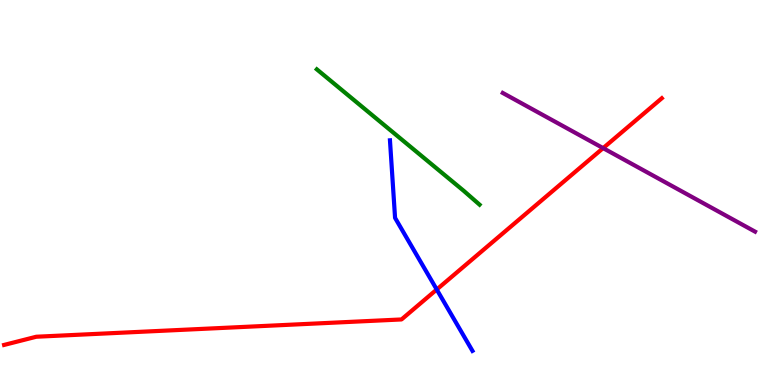[{'lines': ['blue', 'red'], 'intersections': [{'x': 5.64, 'y': 2.48}]}, {'lines': ['green', 'red'], 'intersections': []}, {'lines': ['purple', 'red'], 'intersections': [{'x': 7.78, 'y': 6.15}]}, {'lines': ['blue', 'green'], 'intersections': []}, {'lines': ['blue', 'purple'], 'intersections': []}, {'lines': ['green', 'purple'], 'intersections': []}]